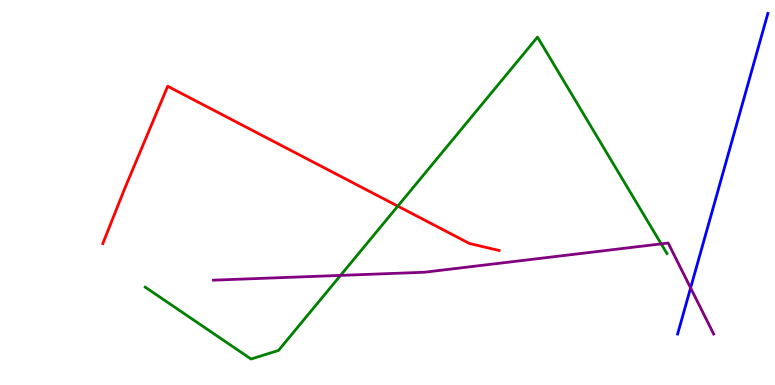[{'lines': ['blue', 'red'], 'intersections': []}, {'lines': ['green', 'red'], 'intersections': [{'x': 5.13, 'y': 4.65}]}, {'lines': ['purple', 'red'], 'intersections': []}, {'lines': ['blue', 'green'], 'intersections': []}, {'lines': ['blue', 'purple'], 'intersections': [{'x': 8.91, 'y': 2.52}]}, {'lines': ['green', 'purple'], 'intersections': [{'x': 4.39, 'y': 2.85}, {'x': 8.53, 'y': 3.67}]}]